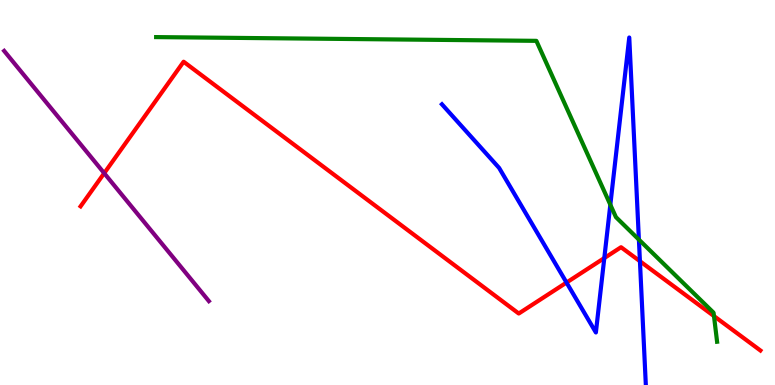[{'lines': ['blue', 'red'], 'intersections': [{'x': 7.31, 'y': 2.66}, {'x': 7.8, 'y': 3.3}, {'x': 8.26, 'y': 3.22}]}, {'lines': ['green', 'red'], 'intersections': [{'x': 9.21, 'y': 1.79}]}, {'lines': ['purple', 'red'], 'intersections': [{'x': 1.34, 'y': 5.5}]}, {'lines': ['blue', 'green'], 'intersections': [{'x': 7.88, 'y': 4.68}, {'x': 8.24, 'y': 3.78}]}, {'lines': ['blue', 'purple'], 'intersections': []}, {'lines': ['green', 'purple'], 'intersections': []}]